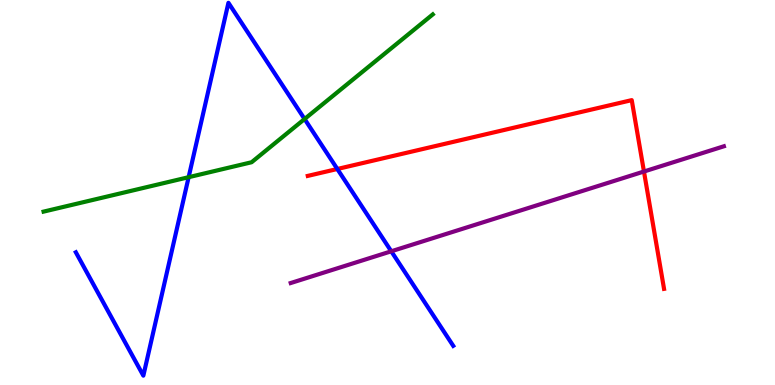[{'lines': ['blue', 'red'], 'intersections': [{'x': 4.35, 'y': 5.61}]}, {'lines': ['green', 'red'], 'intersections': []}, {'lines': ['purple', 'red'], 'intersections': [{'x': 8.31, 'y': 5.54}]}, {'lines': ['blue', 'green'], 'intersections': [{'x': 2.43, 'y': 5.4}, {'x': 3.93, 'y': 6.91}]}, {'lines': ['blue', 'purple'], 'intersections': [{'x': 5.05, 'y': 3.47}]}, {'lines': ['green', 'purple'], 'intersections': []}]